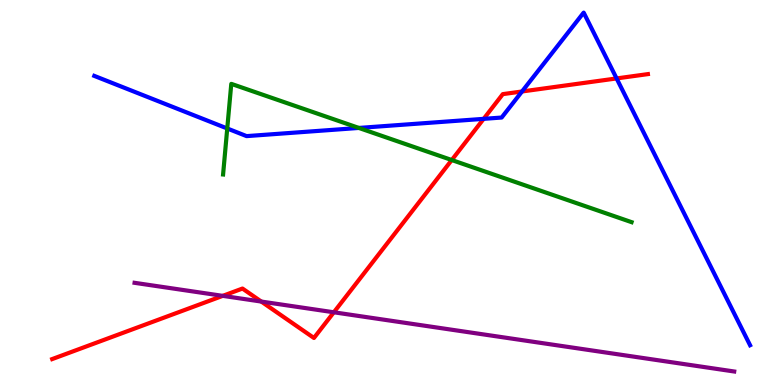[{'lines': ['blue', 'red'], 'intersections': [{'x': 6.24, 'y': 6.91}, {'x': 6.74, 'y': 7.62}, {'x': 7.96, 'y': 7.96}]}, {'lines': ['green', 'red'], 'intersections': [{'x': 5.83, 'y': 5.84}]}, {'lines': ['purple', 'red'], 'intersections': [{'x': 2.87, 'y': 2.32}, {'x': 3.37, 'y': 2.17}, {'x': 4.31, 'y': 1.89}]}, {'lines': ['blue', 'green'], 'intersections': [{'x': 2.93, 'y': 6.66}, {'x': 4.63, 'y': 6.68}]}, {'lines': ['blue', 'purple'], 'intersections': []}, {'lines': ['green', 'purple'], 'intersections': []}]